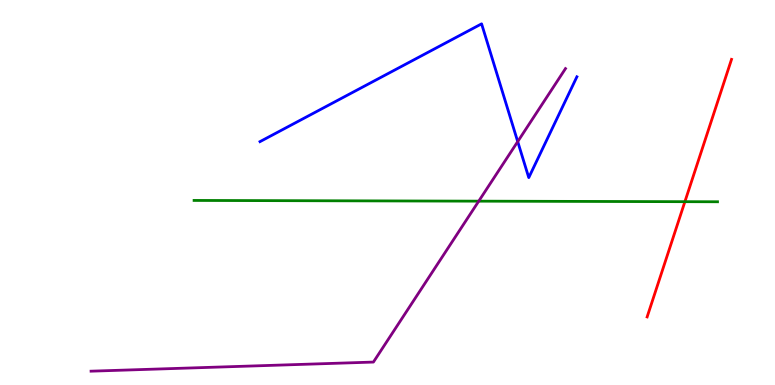[{'lines': ['blue', 'red'], 'intersections': []}, {'lines': ['green', 'red'], 'intersections': [{'x': 8.84, 'y': 4.76}]}, {'lines': ['purple', 'red'], 'intersections': []}, {'lines': ['blue', 'green'], 'intersections': []}, {'lines': ['blue', 'purple'], 'intersections': [{'x': 6.68, 'y': 6.32}]}, {'lines': ['green', 'purple'], 'intersections': [{'x': 6.18, 'y': 4.78}]}]